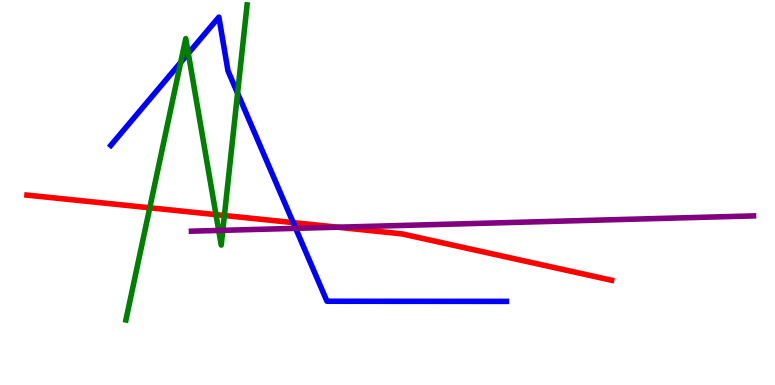[{'lines': ['blue', 'red'], 'intersections': [{'x': 3.78, 'y': 4.22}]}, {'lines': ['green', 'red'], 'intersections': [{'x': 1.93, 'y': 4.6}, {'x': 2.79, 'y': 4.42}, {'x': 2.9, 'y': 4.4}]}, {'lines': ['purple', 'red'], 'intersections': [{'x': 4.36, 'y': 4.1}]}, {'lines': ['blue', 'green'], 'intersections': [{'x': 2.33, 'y': 8.38}, {'x': 2.43, 'y': 8.61}, {'x': 3.07, 'y': 7.58}]}, {'lines': ['blue', 'purple'], 'intersections': [{'x': 3.81, 'y': 4.07}]}, {'lines': ['green', 'purple'], 'intersections': [{'x': 2.82, 'y': 4.01}, {'x': 2.87, 'y': 4.02}]}]